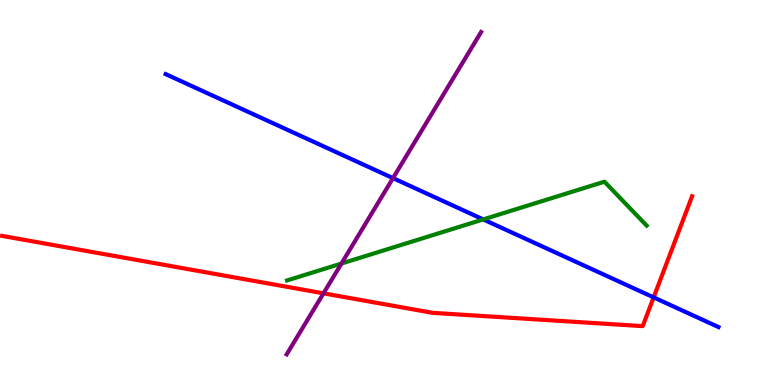[{'lines': ['blue', 'red'], 'intersections': [{'x': 8.43, 'y': 2.28}]}, {'lines': ['green', 'red'], 'intersections': []}, {'lines': ['purple', 'red'], 'intersections': [{'x': 4.17, 'y': 2.38}]}, {'lines': ['blue', 'green'], 'intersections': [{'x': 6.24, 'y': 4.3}]}, {'lines': ['blue', 'purple'], 'intersections': [{'x': 5.07, 'y': 5.37}]}, {'lines': ['green', 'purple'], 'intersections': [{'x': 4.41, 'y': 3.16}]}]